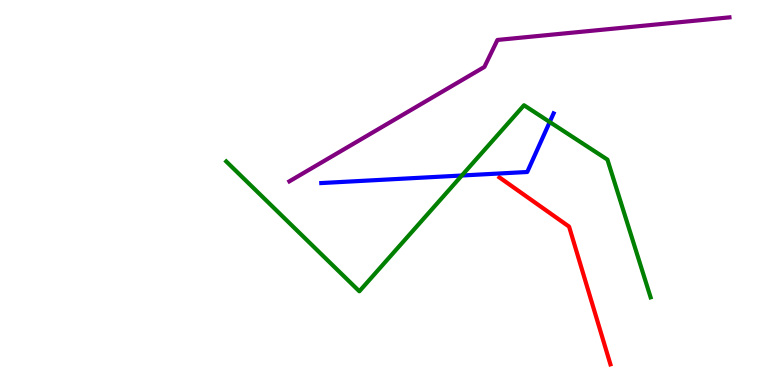[{'lines': ['blue', 'red'], 'intersections': []}, {'lines': ['green', 'red'], 'intersections': []}, {'lines': ['purple', 'red'], 'intersections': []}, {'lines': ['blue', 'green'], 'intersections': [{'x': 5.96, 'y': 5.44}, {'x': 7.09, 'y': 6.83}]}, {'lines': ['blue', 'purple'], 'intersections': []}, {'lines': ['green', 'purple'], 'intersections': []}]